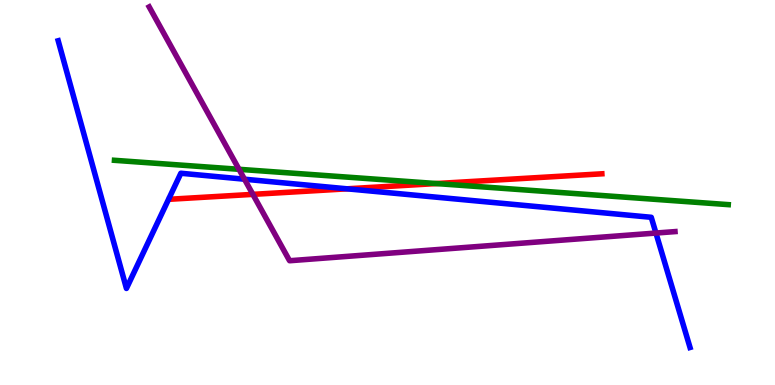[{'lines': ['blue', 'red'], 'intersections': [{'x': 4.48, 'y': 5.1}]}, {'lines': ['green', 'red'], 'intersections': [{'x': 5.63, 'y': 5.23}]}, {'lines': ['purple', 'red'], 'intersections': [{'x': 3.26, 'y': 4.95}]}, {'lines': ['blue', 'green'], 'intersections': []}, {'lines': ['blue', 'purple'], 'intersections': [{'x': 3.15, 'y': 5.35}, {'x': 8.46, 'y': 3.95}]}, {'lines': ['green', 'purple'], 'intersections': [{'x': 3.08, 'y': 5.6}]}]